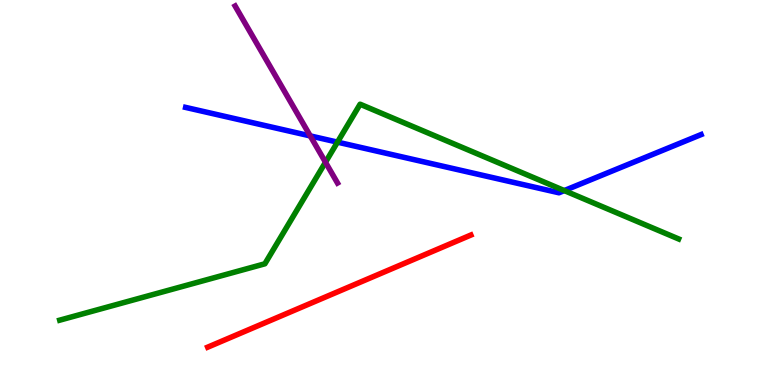[{'lines': ['blue', 'red'], 'intersections': []}, {'lines': ['green', 'red'], 'intersections': []}, {'lines': ['purple', 'red'], 'intersections': []}, {'lines': ['blue', 'green'], 'intersections': [{'x': 4.35, 'y': 6.31}, {'x': 7.28, 'y': 5.05}]}, {'lines': ['blue', 'purple'], 'intersections': [{'x': 4.0, 'y': 6.47}]}, {'lines': ['green', 'purple'], 'intersections': [{'x': 4.2, 'y': 5.79}]}]